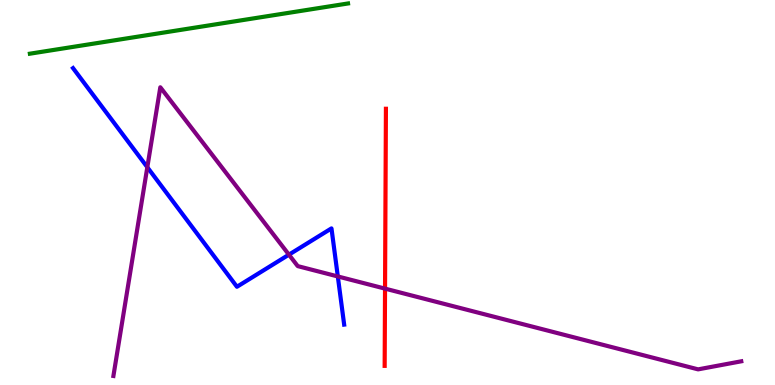[{'lines': ['blue', 'red'], 'intersections': []}, {'lines': ['green', 'red'], 'intersections': []}, {'lines': ['purple', 'red'], 'intersections': [{'x': 4.97, 'y': 2.5}]}, {'lines': ['blue', 'green'], 'intersections': []}, {'lines': ['blue', 'purple'], 'intersections': [{'x': 1.9, 'y': 5.66}, {'x': 3.73, 'y': 3.39}, {'x': 4.36, 'y': 2.82}]}, {'lines': ['green', 'purple'], 'intersections': []}]